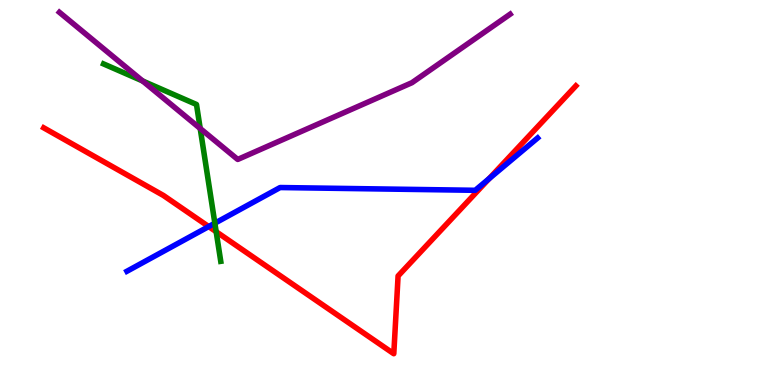[{'lines': ['blue', 'red'], 'intersections': [{'x': 2.69, 'y': 4.12}, {'x': 6.31, 'y': 5.36}]}, {'lines': ['green', 'red'], 'intersections': [{'x': 2.79, 'y': 3.98}]}, {'lines': ['purple', 'red'], 'intersections': []}, {'lines': ['blue', 'green'], 'intersections': [{'x': 2.77, 'y': 4.2}]}, {'lines': ['blue', 'purple'], 'intersections': []}, {'lines': ['green', 'purple'], 'intersections': [{'x': 1.84, 'y': 7.9}, {'x': 2.58, 'y': 6.66}]}]